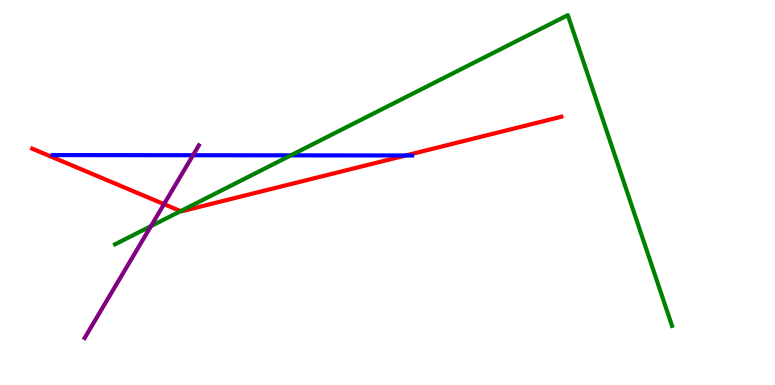[{'lines': ['blue', 'red'], 'intersections': [{'x': 5.24, 'y': 5.96}]}, {'lines': ['green', 'red'], 'intersections': [{'x': 2.33, 'y': 4.52}]}, {'lines': ['purple', 'red'], 'intersections': [{'x': 2.12, 'y': 4.7}]}, {'lines': ['blue', 'green'], 'intersections': [{'x': 3.75, 'y': 5.97}]}, {'lines': ['blue', 'purple'], 'intersections': [{'x': 2.49, 'y': 5.97}]}, {'lines': ['green', 'purple'], 'intersections': [{'x': 1.95, 'y': 4.13}]}]